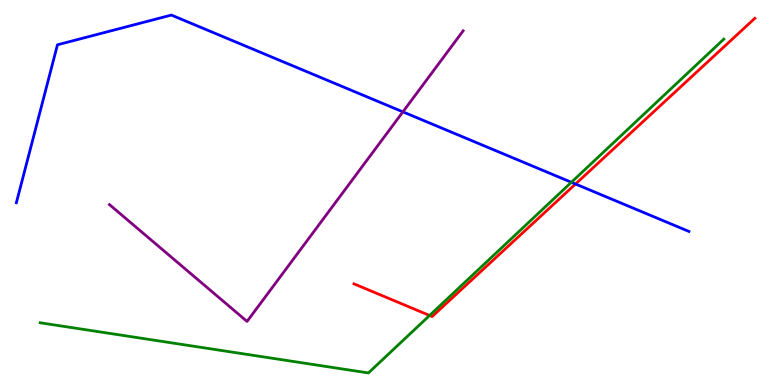[{'lines': ['blue', 'red'], 'intersections': [{'x': 7.43, 'y': 5.22}]}, {'lines': ['green', 'red'], 'intersections': [{'x': 5.54, 'y': 1.81}]}, {'lines': ['purple', 'red'], 'intersections': []}, {'lines': ['blue', 'green'], 'intersections': [{'x': 7.37, 'y': 5.27}]}, {'lines': ['blue', 'purple'], 'intersections': [{'x': 5.2, 'y': 7.09}]}, {'lines': ['green', 'purple'], 'intersections': []}]